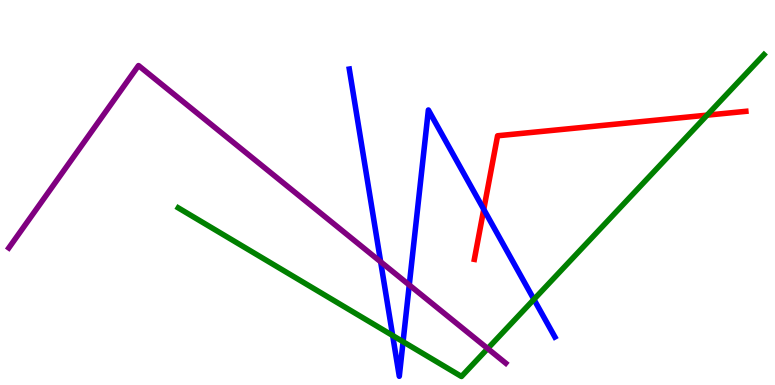[{'lines': ['blue', 'red'], 'intersections': [{'x': 6.24, 'y': 4.56}]}, {'lines': ['green', 'red'], 'intersections': [{'x': 9.12, 'y': 7.01}]}, {'lines': ['purple', 'red'], 'intersections': []}, {'lines': ['blue', 'green'], 'intersections': [{'x': 5.07, 'y': 1.29}, {'x': 5.2, 'y': 1.12}, {'x': 6.89, 'y': 2.22}]}, {'lines': ['blue', 'purple'], 'intersections': [{'x': 4.91, 'y': 3.2}, {'x': 5.28, 'y': 2.6}]}, {'lines': ['green', 'purple'], 'intersections': [{'x': 6.29, 'y': 0.946}]}]